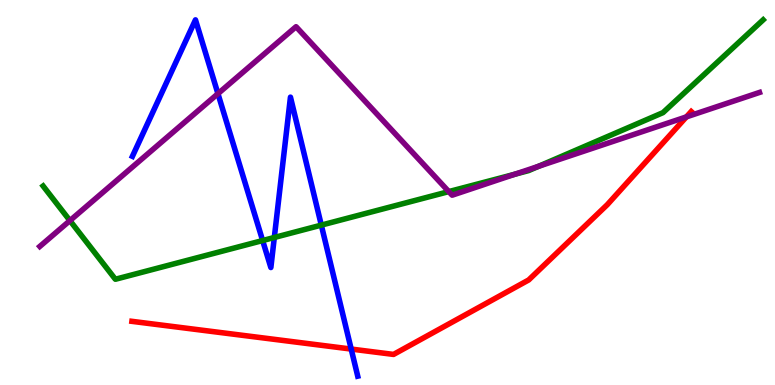[{'lines': ['blue', 'red'], 'intersections': [{'x': 4.53, 'y': 0.933}]}, {'lines': ['green', 'red'], 'intersections': []}, {'lines': ['purple', 'red'], 'intersections': [{'x': 8.86, 'y': 6.96}]}, {'lines': ['blue', 'green'], 'intersections': [{'x': 3.39, 'y': 3.75}, {'x': 3.54, 'y': 3.83}, {'x': 4.15, 'y': 4.15}]}, {'lines': ['blue', 'purple'], 'intersections': [{'x': 2.81, 'y': 7.57}]}, {'lines': ['green', 'purple'], 'intersections': [{'x': 0.902, 'y': 4.27}, {'x': 5.79, 'y': 5.02}, {'x': 6.64, 'y': 5.48}, {'x': 6.95, 'y': 5.68}]}]